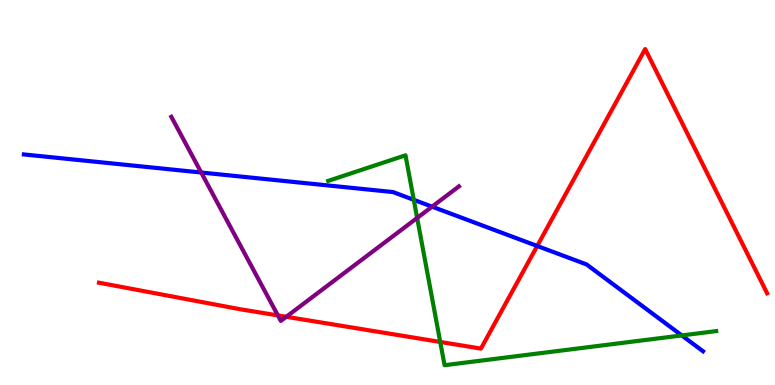[{'lines': ['blue', 'red'], 'intersections': [{'x': 6.93, 'y': 3.61}]}, {'lines': ['green', 'red'], 'intersections': [{'x': 5.68, 'y': 1.12}]}, {'lines': ['purple', 'red'], 'intersections': [{'x': 3.59, 'y': 1.81}, {'x': 3.69, 'y': 1.77}]}, {'lines': ['blue', 'green'], 'intersections': [{'x': 5.34, 'y': 4.81}, {'x': 8.8, 'y': 1.29}]}, {'lines': ['blue', 'purple'], 'intersections': [{'x': 2.6, 'y': 5.52}, {'x': 5.58, 'y': 4.63}]}, {'lines': ['green', 'purple'], 'intersections': [{'x': 5.38, 'y': 4.34}]}]